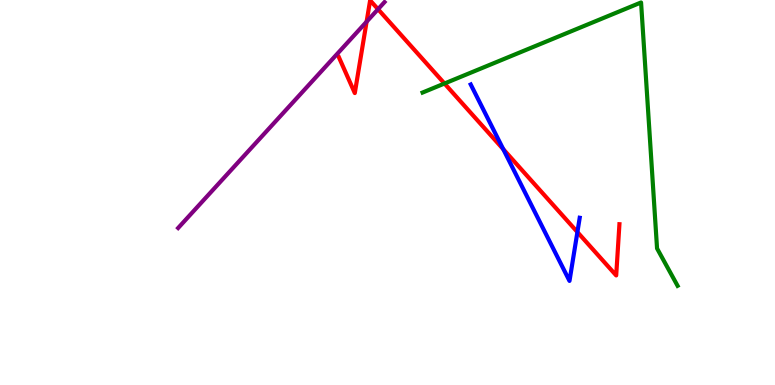[{'lines': ['blue', 'red'], 'intersections': [{'x': 6.49, 'y': 6.12}, {'x': 7.45, 'y': 3.97}]}, {'lines': ['green', 'red'], 'intersections': [{'x': 5.74, 'y': 7.83}]}, {'lines': ['purple', 'red'], 'intersections': [{'x': 4.73, 'y': 9.44}, {'x': 4.88, 'y': 9.76}]}, {'lines': ['blue', 'green'], 'intersections': []}, {'lines': ['blue', 'purple'], 'intersections': []}, {'lines': ['green', 'purple'], 'intersections': []}]